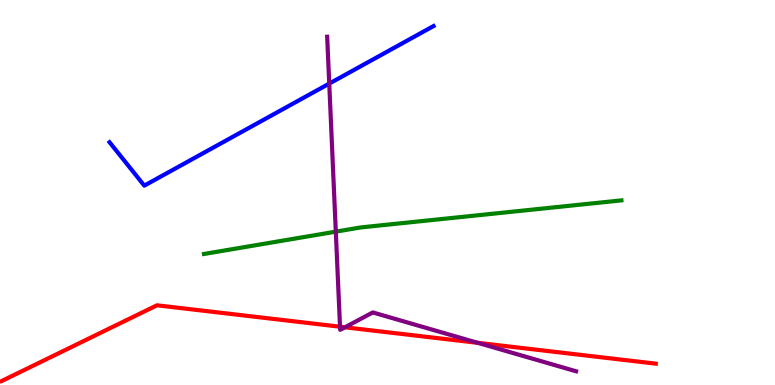[{'lines': ['blue', 'red'], 'intersections': []}, {'lines': ['green', 'red'], 'intersections': []}, {'lines': ['purple', 'red'], 'intersections': [{'x': 4.39, 'y': 1.51}, {'x': 4.45, 'y': 1.5}, {'x': 6.16, 'y': 1.1}]}, {'lines': ['blue', 'green'], 'intersections': []}, {'lines': ['blue', 'purple'], 'intersections': [{'x': 4.25, 'y': 7.83}]}, {'lines': ['green', 'purple'], 'intersections': [{'x': 4.33, 'y': 3.98}]}]